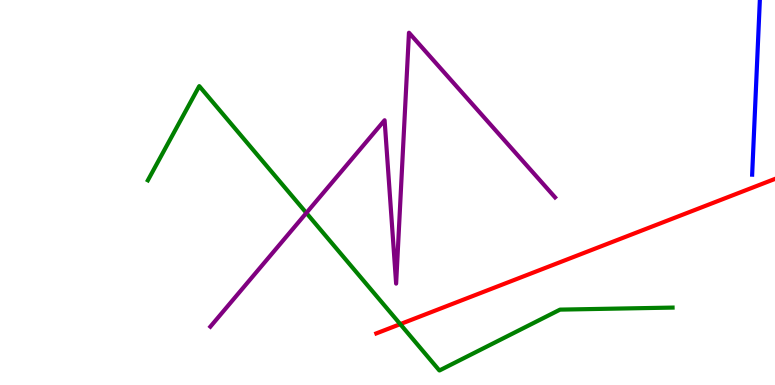[{'lines': ['blue', 'red'], 'intersections': []}, {'lines': ['green', 'red'], 'intersections': [{'x': 5.16, 'y': 1.58}]}, {'lines': ['purple', 'red'], 'intersections': []}, {'lines': ['blue', 'green'], 'intersections': []}, {'lines': ['blue', 'purple'], 'intersections': []}, {'lines': ['green', 'purple'], 'intersections': [{'x': 3.95, 'y': 4.47}]}]